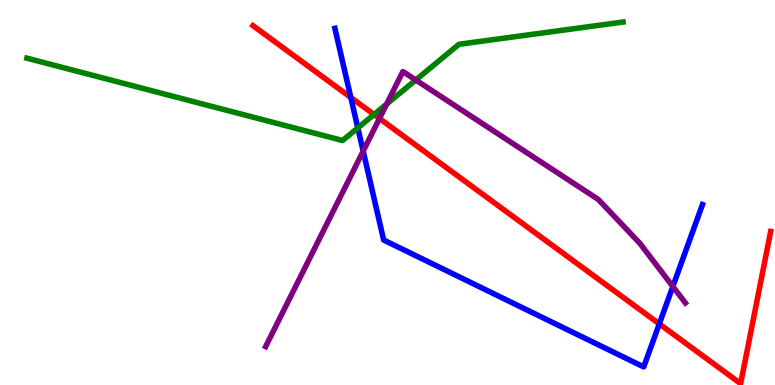[{'lines': ['blue', 'red'], 'intersections': [{'x': 4.53, 'y': 7.47}, {'x': 8.51, 'y': 1.59}]}, {'lines': ['green', 'red'], 'intersections': [{'x': 4.83, 'y': 7.03}]}, {'lines': ['purple', 'red'], 'intersections': [{'x': 4.9, 'y': 6.92}]}, {'lines': ['blue', 'green'], 'intersections': [{'x': 4.62, 'y': 6.68}]}, {'lines': ['blue', 'purple'], 'intersections': [{'x': 4.69, 'y': 6.08}, {'x': 8.68, 'y': 2.56}]}, {'lines': ['green', 'purple'], 'intersections': [{'x': 4.99, 'y': 7.3}, {'x': 5.36, 'y': 7.92}]}]